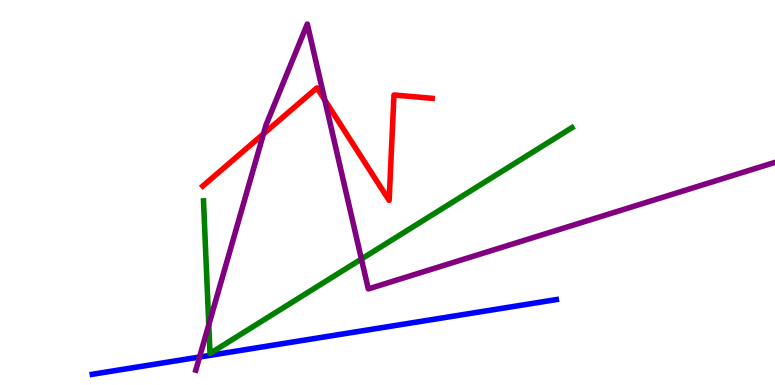[{'lines': ['blue', 'red'], 'intersections': []}, {'lines': ['green', 'red'], 'intersections': []}, {'lines': ['purple', 'red'], 'intersections': [{'x': 3.4, 'y': 6.52}, {'x': 4.19, 'y': 7.4}]}, {'lines': ['blue', 'green'], 'intersections': []}, {'lines': ['blue', 'purple'], 'intersections': [{'x': 2.57, 'y': 0.727}]}, {'lines': ['green', 'purple'], 'intersections': [{'x': 2.69, 'y': 1.56}, {'x': 4.66, 'y': 3.27}]}]